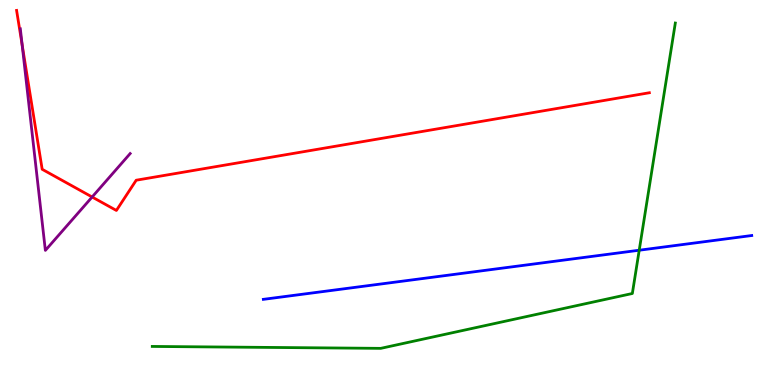[{'lines': ['blue', 'red'], 'intersections': []}, {'lines': ['green', 'red'], 'intersections': []}, {'lines': ['purple', 'red'], 'intersections': [{'x': 0.286, 'y': 8.83}, {'x': 1.19, 'y': 4.88}]}, {'lines': ['blue', 'green'], 'intersections': [{'x': 8.25, 'y': 3.5}]}, {'lines': ['blue', 'purple'], 'intersections': []}, {'lines': ['green', 'purple'], 'intersections': []}]